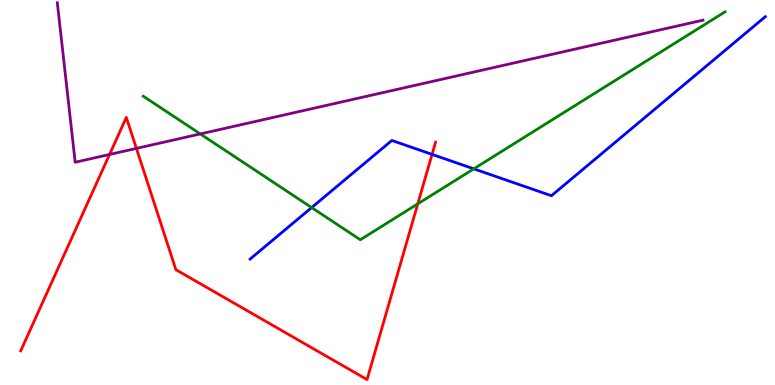[{'lines': ['blue', 'red'], 'intersections': [{'x': 5.57, 'y': 5.99}]}, {'lines': ['green', 'red'], 'intersections': [{'x': 5.39, 'y': 4.71}]}, {'lines': ['purple', 'red'], 'intersections': [{'x': 1.41, 'y': 5.99}, {'x': 1.76, 'y': 6.15}]}, {'lines': ['blue', 'green'], 'intersections': [{'x': 4.02, 'y': 4.61}, {'x': 6.11, 'y': 5.61}]}, {'lines': ['blue', 'purple'], 'intersections': []}, {'lines': ['green', 'purple'], 'intersections': [{'x': 2.58, 'y': 6.52}]}]